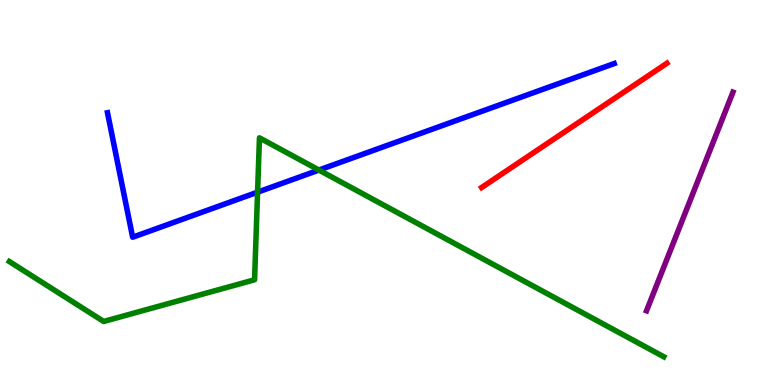[{'lines': ['blue', 'red'], 'intersections': []}, {'lines': ['green', 'red'], 'intersections': []}, {'lines': ['purple', 'red'], 'intersections': []}, {'lines': ['blue', 'green'], 'intersections': [{'x': 3.32, 'y': 5.01}, {'x': 4.12, 'y': 5.58}]}, {'lines': ['blue', 'purple'], 'intersections': []}, {'lines': ['green', 'purple'], 'intersections': []}]